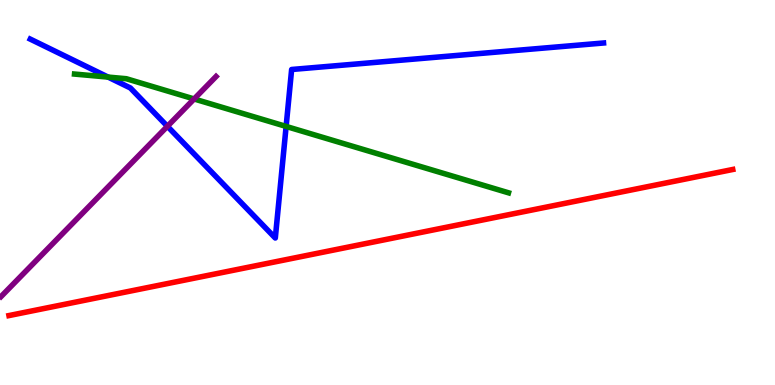[{'lines': ['blue', 'red'], 'intersections': []}, {'lines': ['green', 'red'], 'intersections': []}, {'lines': ['purple', 'red'], 'intersections': []}, {'lines': ['blue', 'green'], 'intersections': [{'x': 1.39, 'y': 8.0}, {'x': 3.69, 'y': 6.72}]}, {'lines': ['blue', 'purple'], 'intersections': [{'x': 2.16, 'y': 6.72}]}, {'lines': ['green', 'purple'], 'intersections': [{'x': 2.5, 'y': 7.43}]}]